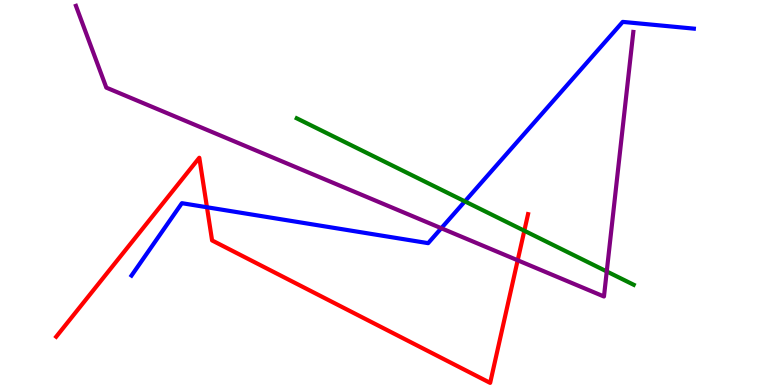[{'lines': ['blue', 'red'], 'intersections': [{'x': 2.67, 'y': 4.62}]}, {'lines': ['green', 'red'], 'intersections': [{'x': 6.77, 'y': 4.01}]}, {'lines': ['purple', 'red'], 'intersections': [{'x': 6.68, 'y': 3.24}]}, {'lines': ['blue', 'green'], 'intersections': [{'x': 6.0, 'y': 4.77}]}, {'lines': ['blue', 'purple'], 'intersections': [{'x': 5.69, 'y': 4.07}]}, {'lines': ['green', 'purple'], 'intersections': [{'x': 7.83, 'y': 2.95}]}]